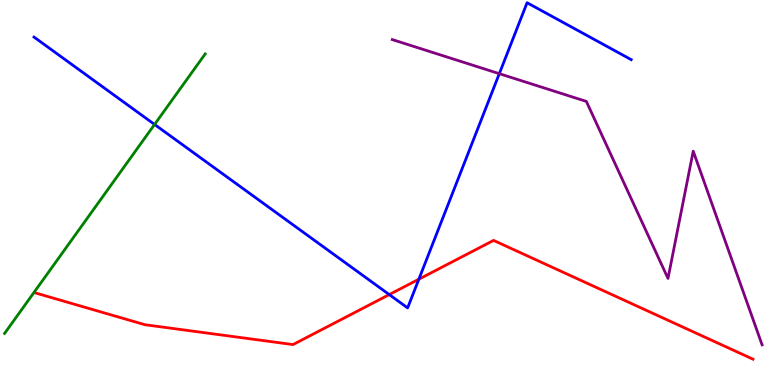[{'lines': ['blue', 'red'], 'intersections': [{'x': 5.02, 'y': 2.35}, {'x': 5.4, 'y': 2.75}]}, {'lines': ['green', 'red'], 'intersections': []}, {'lines': ['purple', 'red'], 'intersections': []}, {'lines': ['blue', 'green'], 'intersections': [{'x': 1.99, 'y': 6.77}]}, {'lines': ['blue', 'purple'], 'intersections': [{'x': 6.44, 'y': 8.09}]}, {'lines': ['green', 'purple'], 'intersections': []}]